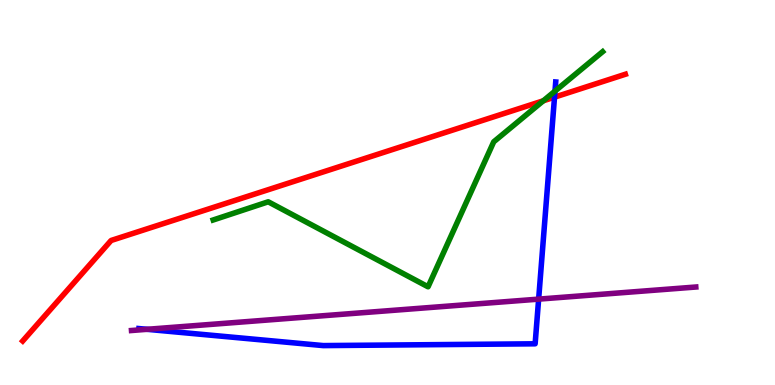[{'lines': ['blue', 'red'], 'intersections': [{'x': 7.16, 'y': 7.48}]}, {'lines': ['green', 'red'], 'intersections': [{'x': 7.01, 'y': 7.38}]}, {'lines': ['purple', 'red'], 'intersections': []}, {'lines': ['blue', 'green'], 'intersections': [{'x': 7.16, 'y': 7.63}]}, {'lines': ['blue', 'purple'], 'intersections': [{'x': 1.9, 'y': 1.45}, {'x': 6.95, 'y': 2.23}]}, {'lines': ['green', 'purple'], 'intersections': []}]